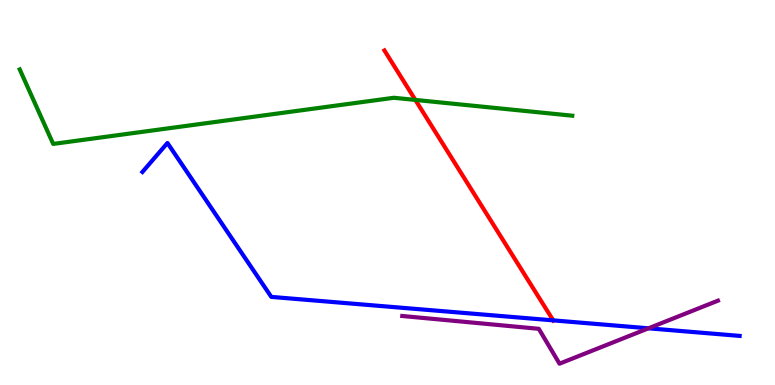[{'lines': ['blue', 'red'], 'intersections': [{'x': 7.14, 'y': 1.68}]}, {'lines': ['green', 'red'], 'intersections': [{'x': 5.36, 'y': 7.4}]}, {'lines': ['purple', 'red'], 'intersections': []}, {'lines': ['blue', 'green'], 'intersections': []}, {'lines': ['blue', 'purple'], 'intersections': [{'x': 8.37, 'y': 1.47}]}, {'lines': ['green', 'purple'], 'intersections': []}]